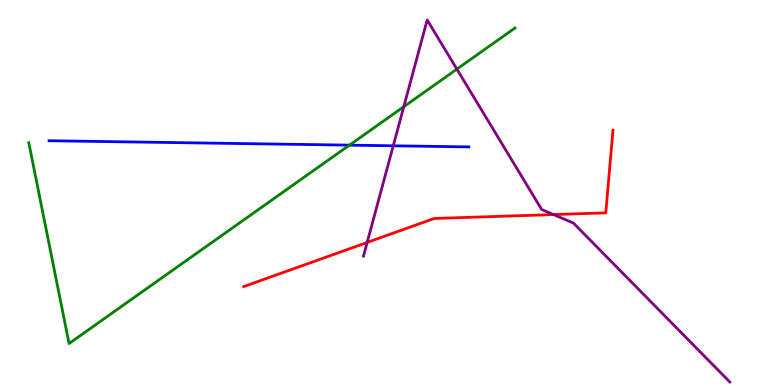[{'lines': ['blue', 'red'], 'intersections': []}, {'lines': ['green', 'red'], 'intersections': []}, {'lines': ['purple', 'red'], 'intersections': [{'x': 4.74, 'y': 3.7}, {'x': 7.14, 'y': 4.43}]}, {'lines': ['blue', 'green'], 'intersections': [{'x': 4.51, 'y': 6.23}]}, {'lines': ['blue', 'purple'], 'intersections': [{'x': 5.07, 'y': 6.21}]}, {'lines': ['green', 'purple'], 'intersections': [{'x': 5.21, 'y': 7.23}, {'x': 5.9, 'y': 8.2}]}]